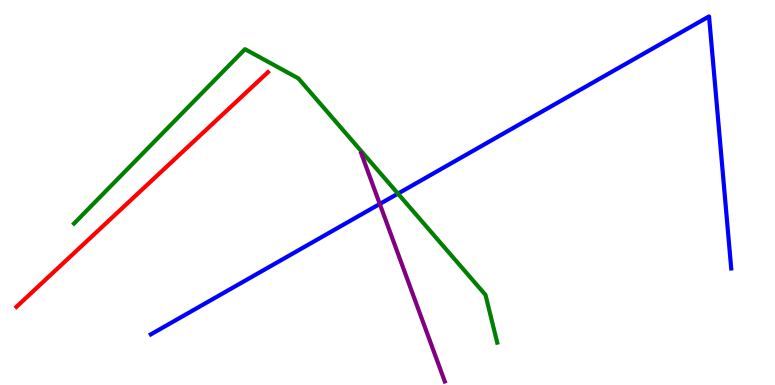[{'lines': ['blue', 'red'], 'intersections': []}, {'lines': ['green', 'red'], 'intersections': []}, {'lines': ['purple', 'red'], 'intersections': []}, {'lines': ['blue', 'green'], 'intersections': [{'x': 5.13, 'y': 4.97}]}, {'lines': ['blue', 'purple'], 'intersections': [{'x': 4.9, 'y': 4.7}]}, {'lines': ['green', 'purple'], 'intersections': []}]